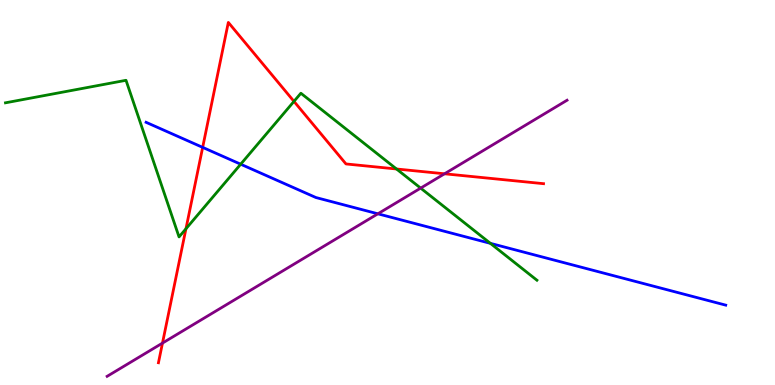[{'lines': ['blue', 'red'], 'intersections': [{'x': 2.62, 'y': 6.17}]}, {'lines': ['green', 'red'], 'intersections': [{'x': 2.4, 'y': 4.06}, {'x': 3.79, 'y': 7.37}, {'x': 5.12, 'y': 5.61}]}, {'lines': ['purple', 'red'], 'intersections': [{'x': 2.1, 'y': 1.09}, {'x': 5.74, 'y': 5.49}]}, {'lines': ['blue', 'green'], 'intersections': [{'x': 3.11, 'y': 5.73}, {'x': 6.33, 'y': 3.68}]}, {'lines': ['blue', 'purple'], 'intersections': [{'x': 4.88, 'y': 4.45}]}, {'lines': ['green', 'purple'], 'intersections': [{'x': 5.43, 'y': 5.11}]}]